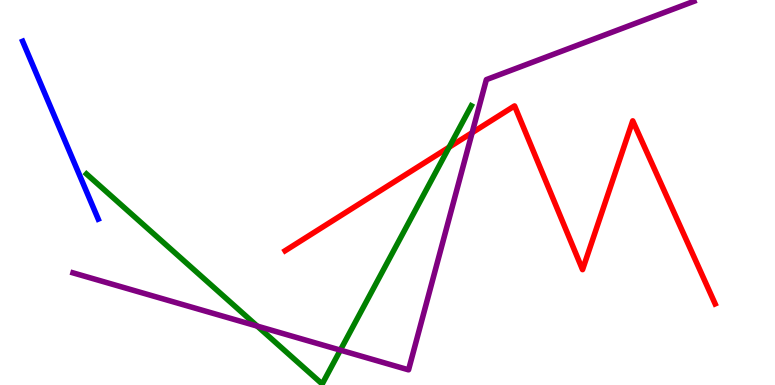[{'lines': ['blue', 'red'], 'intersections': []}, {'lines': ['green', 'red'], 'intersections': [{'x': 5.8, 'y': 6.18}]}, {'lines': ['purple', 'red'], 'intersections': [{'x': 6.09, 'y': 6.55}]}, {'lines': ['blue', 'green'], 'intersections': []}, {'lines': ['blue', 'purple'], 'intersections': []}, {'lines': ['green', 'purple'], 'intersections': [{'x': 3.32, 'y': 1.53}, {'x': 4.39, 'y': 0.906}]}]